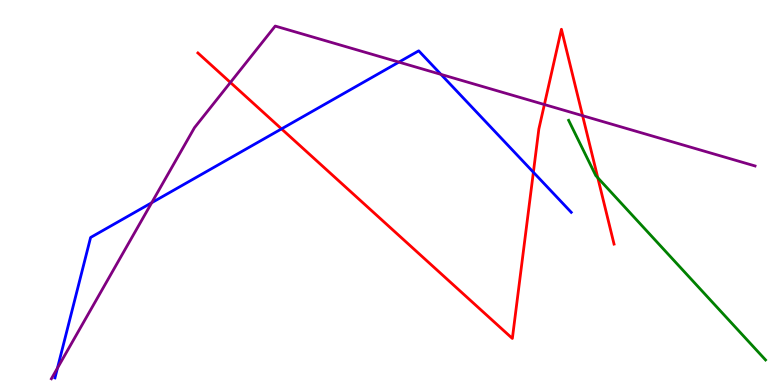[{'lines': ['blue', 'red'], 'intersections': [{'x': 3.63, 'y': 6.65}, {'x': 6.88, 'y': 5.53}]}, {'lines': ['green', 'red'], 'intersections': [{'x': 7.71, 'y': 5.38}]}, {'lines': ['purple', 'red'], 'intersections': [{'x': 2.97, 'y': 7.86}, {'x': 7.02, 'y': 7.28}, {'x': 7.52, 'y': 7.0}]}, {'lines': ['blue', 'green'], 'intersections': []}, {'lines': ['blue', 'purple'], 'intersections': [{'x': 0.741, 'y': 0.439}, {'x': 1.96, 'y': 4.73}, {'x': 5.15, 'y': 8.39}, {'x': 5.69, 'y': 8.07}]}, {'lines': ['green', 'purple'], 'intersections': []}]